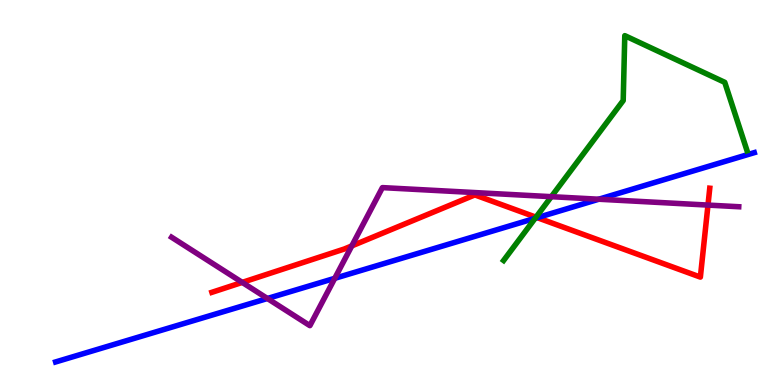[{'lines': ['blue', 'red'], 'intersections': [{'x': 6.93, 'y': 4.35}]}, {'lines': ['green', 'red'], 'intersections': [{'x': 6.92, 'y': 4.36}]}, {'lines': ['purple', 'red'], 'intersections': [{'x': 3.13, 'y': 2.66}, {'x': 4.54, 'y': 3.61}, {'x': 9.14, 'y': 4.67}]}, {'lines': ['blue', 'green'], 'intersections': [{'x': 6.91, 'y': 4.33}]}, {'lines': ['blue', 'purple'], 'intersections': [{'x': 3.45, 'y': 2.25}, {'x': 4.32, 'y': 2.77}, {'x': 7.73, 'y': 4.83}]}, {'lines': ['green', 'purple'], 'intersections': [{'x': 7.11, 'y': 4.89}]}]